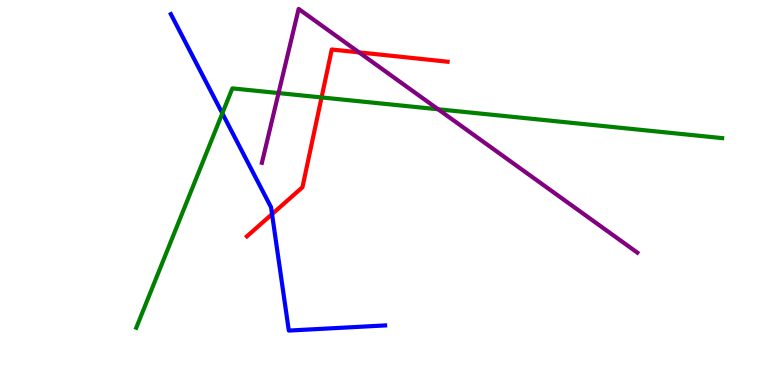[{'lines': ['blue', 'red'], 'intersections': [{'x': 3.51, 'y': 4.44}]}, {'lines': ['green', 'red'], 'intersections': [{'x': 4.15, 'y': 7.47}]}, {'lines': ['purple', 'red'], 'intersections': [{'x': 4.63, 'y': 8.64}]}, {'lines': ['blue', 'green'], 'intersections': [{'x': 2.87, 'y': 7.06}]}, {'lines': ['blue', 'purple'], 'intersections': []}, {'lines': ['green', 'purple'], 'intersections': [{'x': 3.59, 'y': 7.58}, {'x': 5.65, 'y': 7.16}]}]